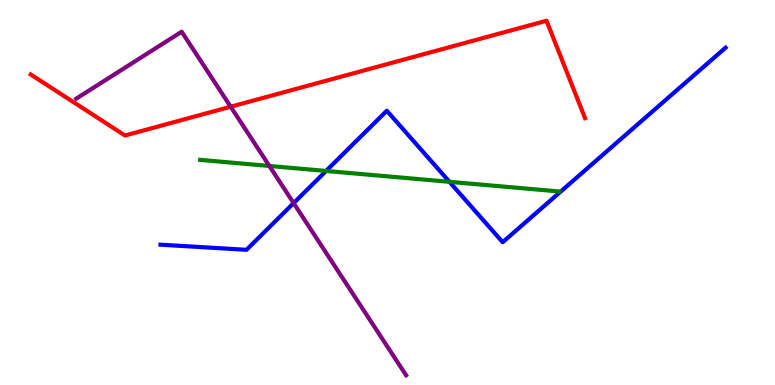[{'lines': ['blue', 'red'], 'intersections': []}, {'lines': ['green', 'red'], 'intersections': []}, {'lines': ['purple', 'red'], 'intersections': [{'x': 2.98, 'y': 7.23}]}, {'lines': ['blue', 'green'], 'intersections': [{'x': 4.21, 'y': 5.56}, {'x': 5.8, 'y': 5.28}]}, {'lines': ['blue', 'purple'], 'intersections': [{'x': 3.79, 'y': 4.72}]}, {'lines': ['green', 'purple'], 'intersections': [{'x': 3.48, 'y': 5.69}]}]